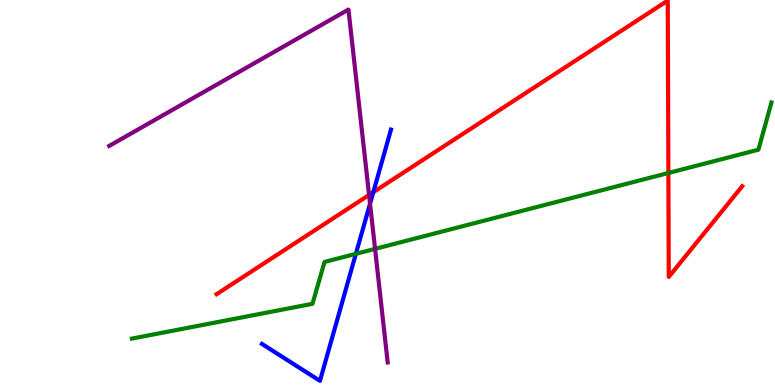[{'lines': ['blue', 'red'], 'intersections': [{'x': 4.82, 'y': 5.01}]}, {'lines': ['green', 'red'], 'intersections': [{'x': 8.62, 'y': 5.51}]}, {'lines': ['purple', 'red'], 'intersections': [{'x': 4.76, 'y': 4.94}]}, {'lines': ['blue', 'green'], 'intersections': [{'x': 4.59, 'y': 3.41}]}, {'lines': ['blue', 'purple'], 'intersections': [{'x': 4.77, 'y': 4.71}]}, {'lines': ['green', 'purple'], 'intersections': [{'x': 4.84, 'y': 3.54}]}]